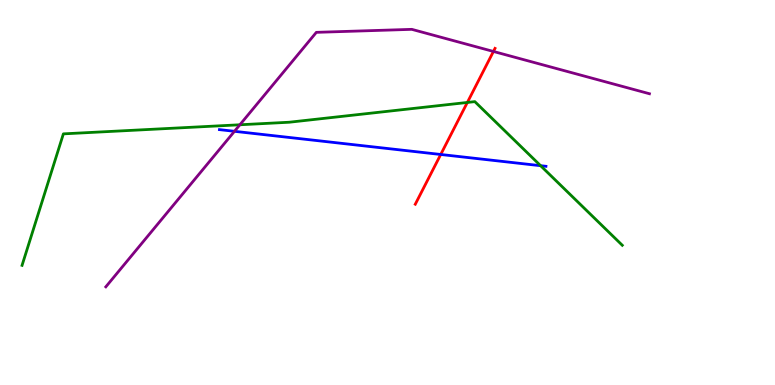[{'lines': ['blue', 'red'], 'intersections': [{'x': 5.69, 'y': 5.99}]}, {'lines': ['green', 'red'], 'intersections': [{'x': 6.03, 'y': 7.34}]}, {'lines': ['purple', 'red'], 'intersections': [{'x': 6.37, 'y': 8.66}]}, {'lines': ['blue', 'green'], 'intersections': [{'x': 6.98, 'y': 5.7}]}, {'lines': ['blue', 'purple'], 'intersections': [{'x': 3.03, 'y': 6.59}]}, {'lines': ['green', 'purple'], 'intersections': [{'x': 3.1, 'y': 6.76}]}]